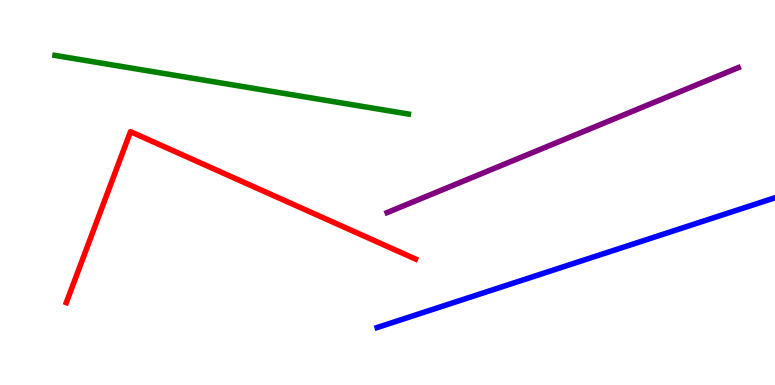[{'lines': ['blue', 'red'], 'intersections': []}, {'lines': ['green', 'red'], 'intersections': []}, {'lines': ['purple', 'red'], 'intersections': []}, {'lines': ['blue', 'green'], 'intersections': []}, {'lines': ['blue', 'purple'], 'intersections': []}, {'lines': ['green', 'purple'], 'intersections': []}]